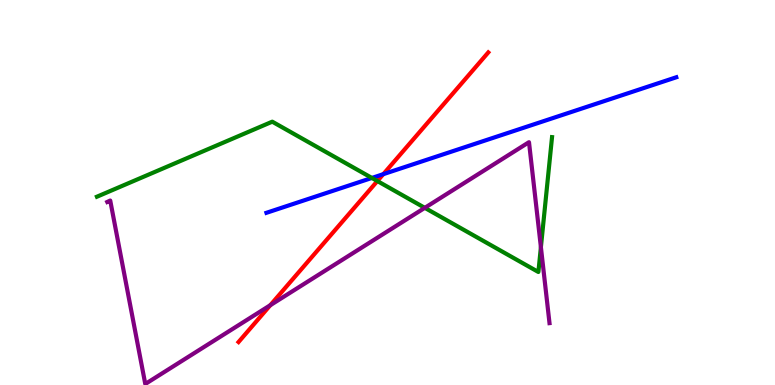[{'lines': ['blue', 'red'], 'intersections': [{'x': 4.95, 'y': 5.48}]}, {'lines': ['green', 'red'], 'intersections': [{'x': 4.87, 'y': 5.3}]}, {'lines': ['purple', 'red'], 'intersections': [{'x': 3.49, 'y': 2.07}]}, {'lines': ['blue', 'green'], 'intersections': [{'x': 4.8, 'y': 5.38}]}, {'lines': ['blue', 'purple'], 'intersections': []}, {'lines': ['green', 'purple'], 'intersections': [{'x': 5.48, 'y': 4.6}, {'x': 6.98, 'y': 3.58}]}]